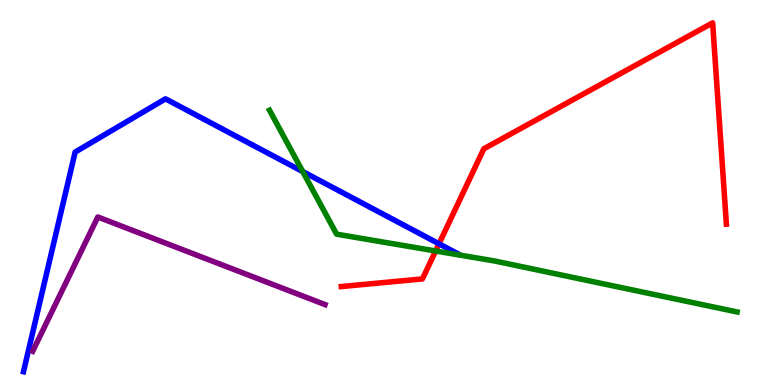[{'lines': ['blue', 'red'], 'intersections': [{'x': 5.66, 'y': 3.67}]}, {'lines': ['green', 'red'], 'intersections': [{'x': 5.62, 'y': 3.48}]}, {'lines': ['purple', 'red'], 'intersections': []}, {'lines': ['blue', 'green'], 'intersections': [{'x': 3.91, 'y': 5.54}]}, {'lines': ['blue', 'purple'], 'intersections': []}, {'lines': ['green', 'purple'], 'intersections': []}]